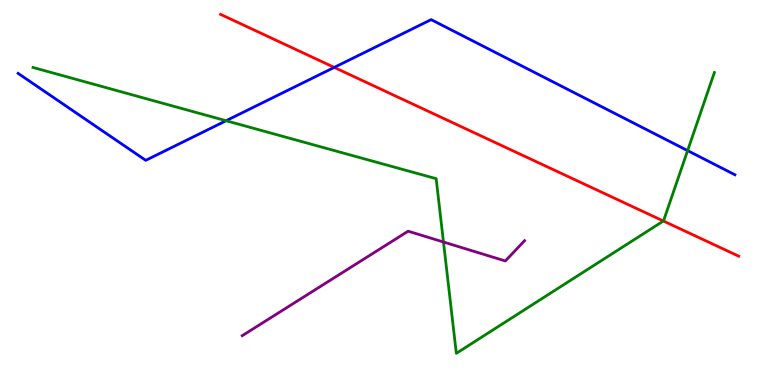[{'lines': ['blue', 'red'], 'intersections': [{'x': 4.31, 'y': 8.25}]}, {'lines': ['green', 'red'], 'intersections': [{'x': 8.56, 'y': 4.26}]}, {'lines': ['purple', 'red'], 'intersections': []}, {'lines': ['blue', 'green'], 'intersections': [{'x': 2.92, 'y': 6.86}, {'x': 8.87, 'y': 6.09}]}, {'lines': ['blue', 'purple'], 'intersections': []}, {'lines': ['green', 'purple'], 'intersections': [{'x': 5.72, 'y': 3.71}]}]